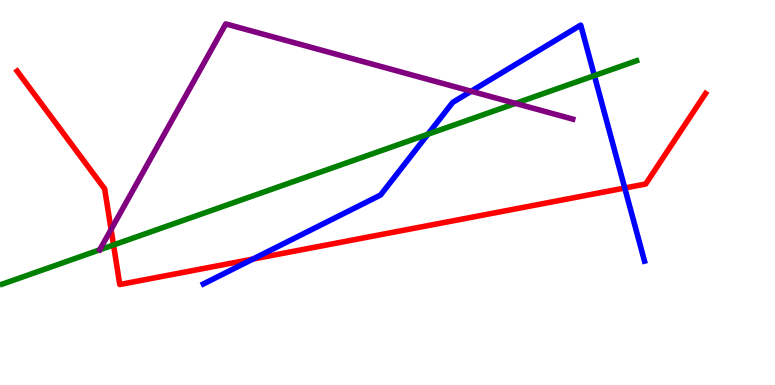[{'lines': ['blue', 'red'], 'intersections': [{'x': 3.26, 'y': 3.27}, {'x': 8.06, 'y': 5.12}]}, {'lines': ['green', 'red'], 'intersections': [{'x': 1.46, 'y': 3.64}]}, {'lines': ['purple', 'red'], 'intersections': [{'x': 1.43, 'y': 4.04}]}, {'lines': ['blue', 'green'], 'intersections': [{'x': 5.52, 'y': 6.51}, {'x': 7.67, 'y': 8.04}]}, {'lines': ['blue', 'purple'], 'intersections': [{'x': 6.08, 'y': 7.63}]}, {'lines': ['green', 'purple'], 'intersections': [{'x': 6.65, 'y': 7.31}]}]